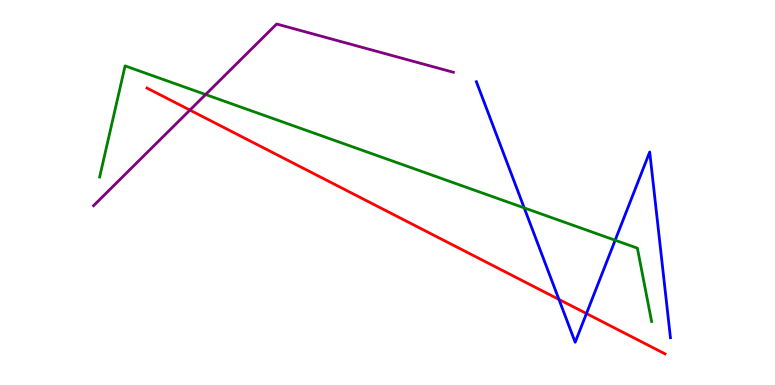[{'lines': ['blue', 'red'], 'intersections': [{'x': 7.21, 'y': 2.22}, {'x': 7.57, 'y': 1.86}]}, {'lines': ['green', 'red'], 'intersections': []}, {'lines': ['purple', 'red'], 'intersections': [{'x': 2.45, 'y': 7.14}]}, {'lines': ['blue', 'green'], 'intersections': [{'x': 6.76, 'y': 4.6}, {'x': 7.94, 'y': 3.76}]}, {'lines': ['blue', 'purple'], 'intersections': []}, {'lines': ['green', 'purple'], 'intersections': [{'x': 2.65, 'y': 7.54}]}]